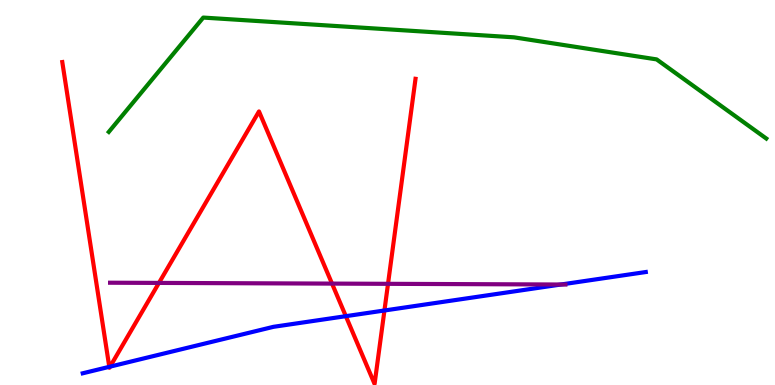[{'lines': ['blue', 'red'], 'intersections': [{'x': 1.41, 'y': 0.472}, {'x': 1.42, 'y': 0.477}, {'x': 4.46, 'y': 1.79}, {'x': 4.96, 'y': 1.94}]}, {'lines': ['green', 'red'], 'intersections': []}, {'lines': ['purple', 'red'], 'intersections': [{'x': 2.05, 'y': 2.65}, {'x': 4.28, 'y': 2.63}, {'x': 5.01, 'y': 2.63}]}, {'lines': ['blue', 'green'], 'intersections': []}, {'lines': ['blue', 'purple'], 'intersections': [{'x': 7.24, 'y': 2.61}]}, {'lines': ['green', 'purple'], 'intersections': []}]